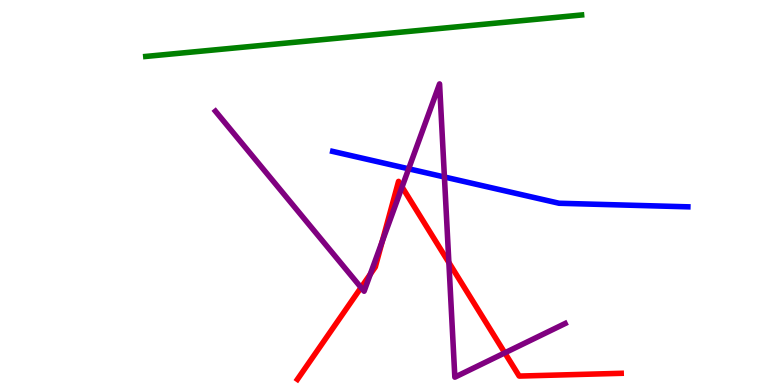[{'lines': ['blue', 'red'], 'intersections': []}, {'lines': ['green', 'red'], 'intersections': []}, {'lines': ['purple', 'red'], 'intersections': [{'x': 4.66, 'y': 2.53}, {'x': 4.78, 'y': 2.88}, {'x': 4.93, 'y': 3.73}, {'x': 5.19, 'y': 5.14}, {'x': 5.79, 'y': 3.18}, {'x': 6.51, 'y': 0.835}]}, {'lines': ['blue', 'green'], 'intersections': []}, {'lines': ['blue', 'purple'], 'intersections': [{'x': 5.27, 'y': 5.62}, {'x': 5.73, 'y': 5.4}]}, {'lines': ['green', 'purple'], 'intersections': []}]